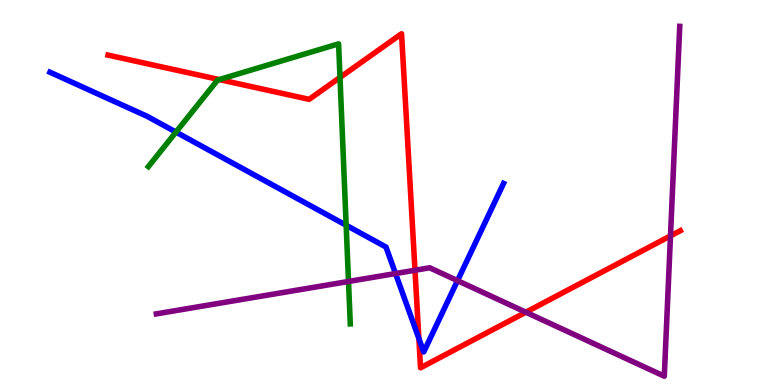[{'lines': ['blue', 'red'], 'intersections': [{'x': 5.4, 'y': 1.21}]}, {'lines': ['green', 'red'], 'intersections': [{'x': 2.83, 'y': 7.93}, {'x': 4.39, 'y': 7.99}]}, {'lines': ['purple', 'red'], 'intersections': [{'x': 5.35, 'y': 2.98}, {'x': 6.79, 'y': 1.89}, {'x': 8.65, 'y': 3.87}]}, {'lines': ['blue', 'green'], 'intersections': [{'x': 2.27, 'y': 6.57}, {'x': 4.47, 'y': 4.15}]}, {'lines': ['blue', 'purple'], 'intersections': [{'x': 5.1, 'y': 2.9}, {'x': 5.9, 'y': 2.71}]}, {'lines': ['green', 'purple'], 'intersections': [{'x': 4.5, 'y': 2.69}]}]